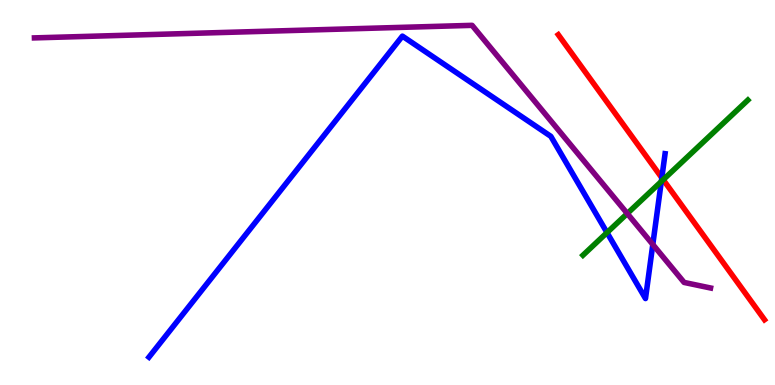[{'lines': ['blue', 'red'], 'intersections': [{'x': 8.54, 'y': 5.38}]}, {'lines': ['green', 'red'], 'intersections': [{'x': 8.56, 'y': 5.33}]}, {'lines': ['purple', 'red'], 'intersections': []}, {'lines': ['blue', 'green'], 'intersections': [{'x': 7.83, 'y': 3.96}, {'x': 8.53, 'y': 5.29}]}, {'lines': ['blue', 'purple'], 'intersections': [{'x': 8.42, 'y': 3.65}]}, {'lines': ['green', 'purple'], 'intersections': [{'x': 8.09, 'y': 4.45}]}]